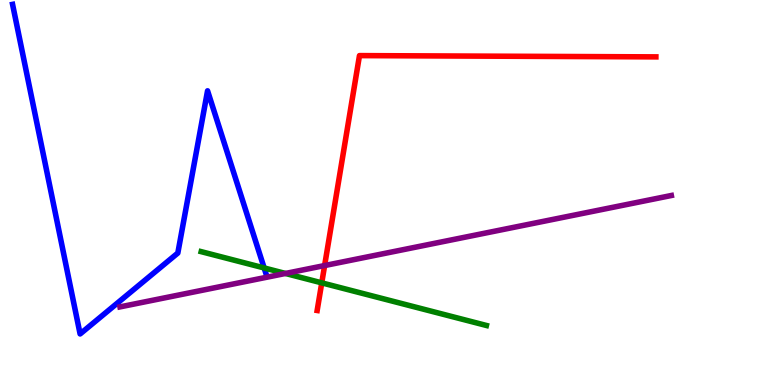[{'lines': ['blue', 'red'], 'intersections': []}, {'lines': ['green', 'red'], 'intersections': [{'x': 4.15, 'y': 2.65}]}, {'lines': ['purple', 'red'], 'intersections': [{'x': 4.19, 'y': 3.1}]}, {'lines': ['blue', 'green'], 'intersections': [{'x': 3.41, 'y': 3.04}]}, {'lines': ['blue', 'purple'], 'intersections': []}, {'lines': ['green', 'purple'], 'intersections': [{'x': 3.68, 'y': 2.9}]}]